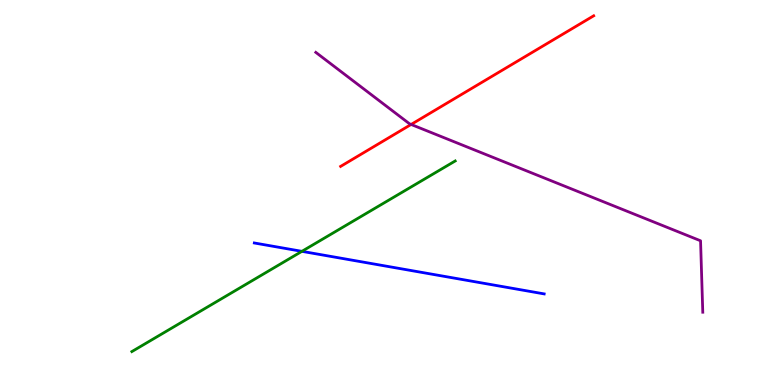[{'lines': ['blue', 'red'], 'intersections': []}, {'lines': ['green', 'red'], 'intersections': []}, {'lines': ['purple', 'red'], 'intersections': [{'x': 5.3, 'y': 6.77}]}, {'lines': ['blue', 'green'], 'intersections': [{'x': 3.9, 'y': 3.47}]}, {'lines': ['blue', 'purple'], 'intersections': []}, {'lines': ['green', 'purple'], 'intersections': []}]